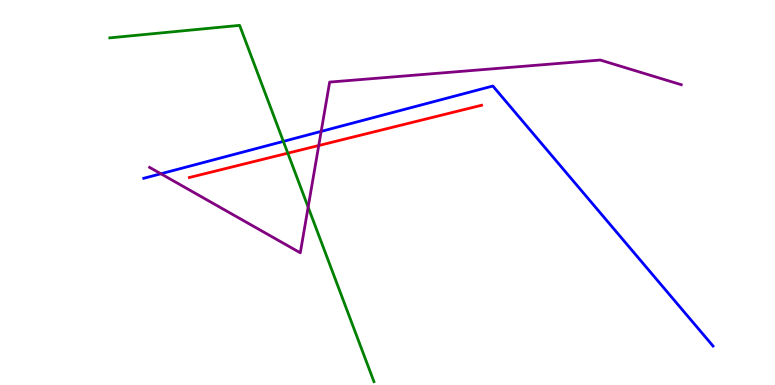[{'lines': ['blue', 'red'], 'intersections': []}, {'lines': ['green', 'red'], 'intersections': [{'x': 3.71, 'y': 6.02}]}, {'lines': ['purple', 'red'], 'intersections': [{'x': 4.11, 'y': 6.22}]}, {'lines': ['blue', 'green'], 'intersections': [{'x': 3.66, 'y': 6.33}]}, {'lines': ['blue', 'purple'], 'intersections': [{'x': 2.08, 'y': 5.49}, {'x': 4.14, 'y': 6.59}]}, {'lines': ['green', 'purple'], 'intersections': [{'x': 3.98, 'y': 4.62}]}]